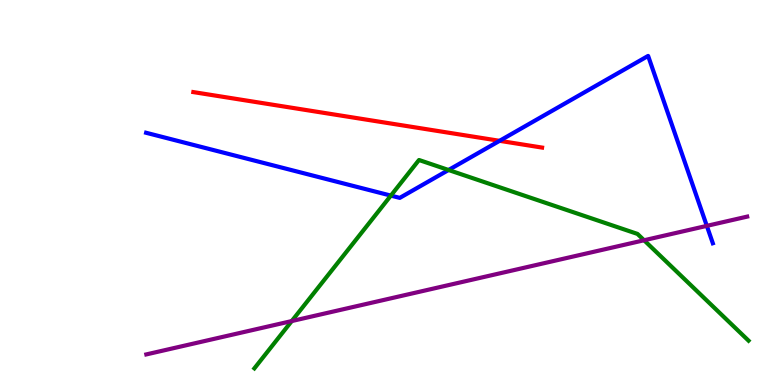[{'lines': ['blue', 'red'], 'intersections': [{'x': 6.45, 'y': 6.34}]}, {'lines': ['green', 'red'], 'intersections': []}, {'lines': ['purple', 'red'], 'intersections': []}, {'lines': ['blue', 'green'], 'intersections': [{'x': 5.04, 'y': 4.92}, {'x': 5.79, 'y': 5.58}]}, {'lines': ['blue', 'purple'], 'intersections': [{'x': 9.12, 'y': 4.13}]}, {'lines': ['green', 'purple'], 'intersections': [{'x': 3.76, 'y': 1.66}, {'x': 8.31, 'y': 3.76}]}]